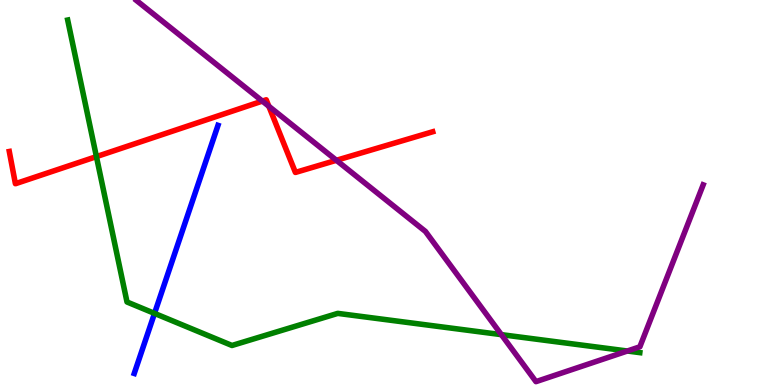[{'lines': ['blue', 'red'], 'intersections': []}, {'lines': ['green', 'red'], 'intersections': [{'x': 1.24, 'y': 5.93}]}, {'lines': ['purple', 'red'], 'intersections': [{'x': 3.39, 'y': 7.37}, {'x': 3.47, 'y': 7.24}, {'x': 4.34, 'y': 5.84}]}, {'lines': ['blue', 'green'], 'intersections': [{'x': 1.99, 'y': 1.86}]}, {'lines': ['blue', 'purple'], 'intersections': []}, {'lines': ['green', 'purple'], 'intersections': [{'x': 6.47, 'y': 1.31}, {'x': 8.09, 'y': 0.883}]}]